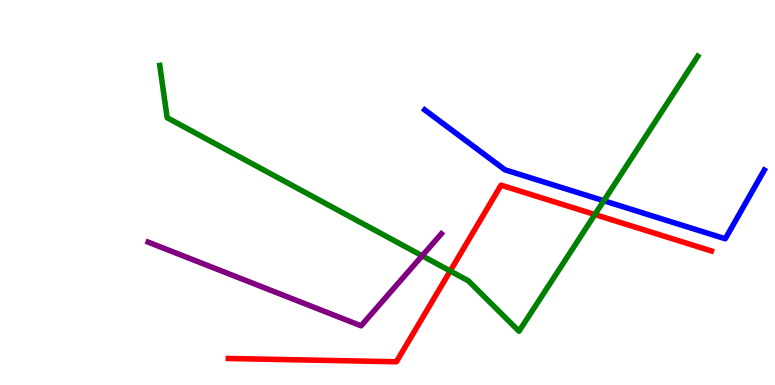[{'lines': ['blue', 'red'], 'intersections': []}, {'lines': ['green', 'red'], 'intersections': [{'x': 5.81, 'y': 2.96}, {'x': 7.68, 'y': 4.43}]}, {'lines': ['purple', 'red'], 'intersections': []}, {'lines': ['blue', 'green'], 'intersections': [{'x': 7.79, 'y': 4.79}]}, {'lines': ['blue', 'purple'], 'intersections': []}, {'lines': ['green', 'purple'], 'intersections': [{'x': 5.45, 'y': 3.36}]}]